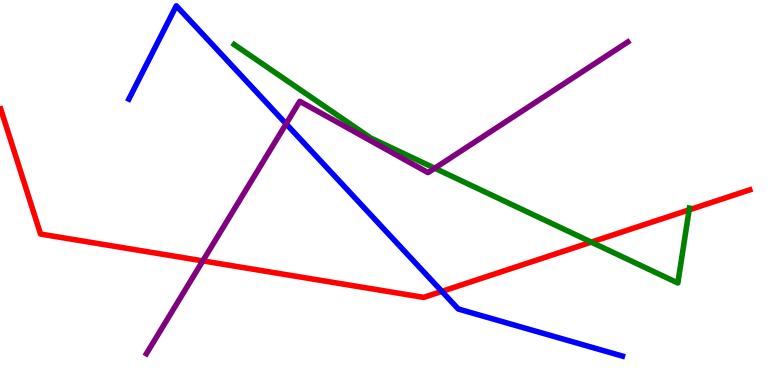[{'lines': ['blue', 'red'], 'intersections': [{'x': 5.7, 'y': 2.43}]}, {'lines': ['green', 'red'], 'intersections': [{'x': 7.63, 'y': 3.71}, {'x': 8.89, 'y': 4.55}]}, {'lines': ['purple', 'red'], 'intersections': [{'x': 2.62, 'y': 3.22}]}, {'lines': ['blue', 'green'], 'intersections': []}, {'lines': ['blue', 'purple'], 'intersections': [{'x': 3.69, 'y': 6.78}]}, {'lines': ['green', 'purple'], 'intersections': [{'x': 5.61, 'y': 5.63}]}]